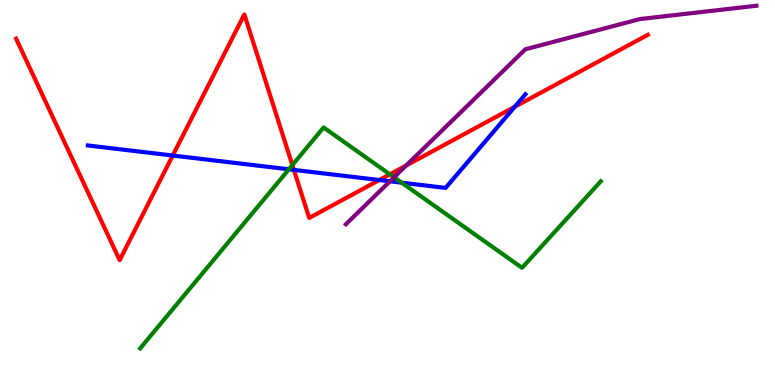[{'lines': ['blue', 'red'], 'intersections': [{'x': 2.23, 'y': 5.96}, {'x': 3.79, 'y': 5.59}, {'x': 4.89, 'y': 5.32}, {'x': 6.64, 'y': 7.23}]}, {'lines': ['green', 'red'], 'intersections': [{'x': 3.77, 'y': 5.71}, {'x': 5.03, 'y': 5.47}]}, {'lines': ['purple', 'red'], 'intersections': [{'x': 5.24, 'y': 5.7}]}, {'lines': ['blue', 'green'], 'intersections': [{'x': 3.73, 'y': 5.6}, {'x': 5.18, 'y': 5.26}]}, {'lines': ['blue', 'purple'], 'intersections': [{'x': 5.03, 'y': 5.29}]}, {'lines': ['green', 'purple'], 'intersections': [{'x': 5.08, 'y': 5.39}]}]